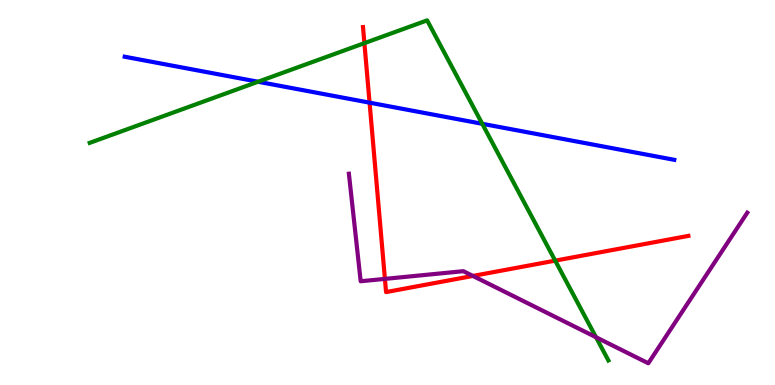[{'lines': ['blue', 'red'], 'intersections': [{'x': 4.77, 'y': 7.33}]}, {'lines': ['green', 'red'], 'intersections': [{'x': 4.7, 'y': 8.88}, {'x': 7.16, 'y': 3.23}]}, {'lines': ['purple', 'red'], 'intersections': [{'x': 4.97, 'y': 2.76}, {'x': 6.1, 'y': 2.83}]}, {'lines': ['blue', 'green'], 'intersections': [{'x': 3.33, 'y': 7.88}, {'x': 6.22, 'y': 6.78}]}, {'lines': ['blue', 'purple'], 'intersections': []}, {'lines': ['green', 'purple'], 'intersections': [{'x': 7.69, 'y': 1.24}]}]